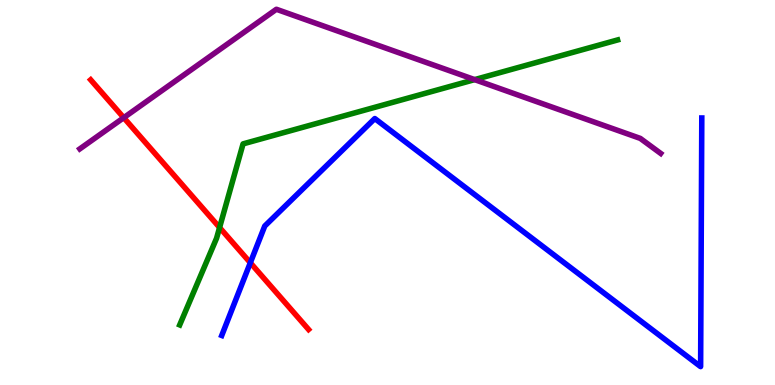[{'lines': ['blue', 'red'], 'intersections': [{'x': 3.23, 'y': 3.18}]}, {'lines': ['green', 'red'], 'intersections': [{'x': 2.83, 'y': 4.09}]}, {'lines': ['purple', 'red'], 'intersections': [{'x': 1.6, 'y': 6.94}]}, {'lines': ['blue', 'green'], 'intersections': []}, {'lines': ['blue', 'purple'], 'intersections': []}, {'lines': ['green', 'purple'], 'intersections': [{'x': 6.12, 'y': 7.93}]}]